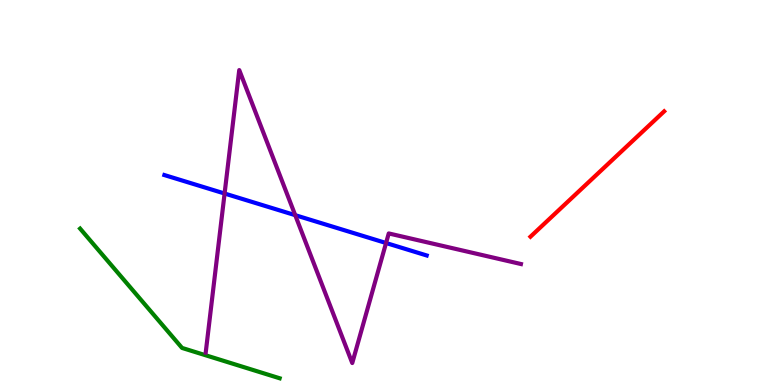[{'lines': ['blue', 'red'], 'intersections': []}, {'lines': ['green', 'red'], 'intersections': []}, {'lines': ['purple', 'red'], 'intersections': []}, {'lines': ['blue', 'green'], 'intersections': []}, {'lines': ['blue', 'purple'], 'intersections': [{'x': 2.9, 'y': 4.97}, {'x': 3.81, 'y': 4.41}, {'x': 4.98, 'y': 3.69}]}, {'lines': ['green', 'purple'], 'intersections': []}]